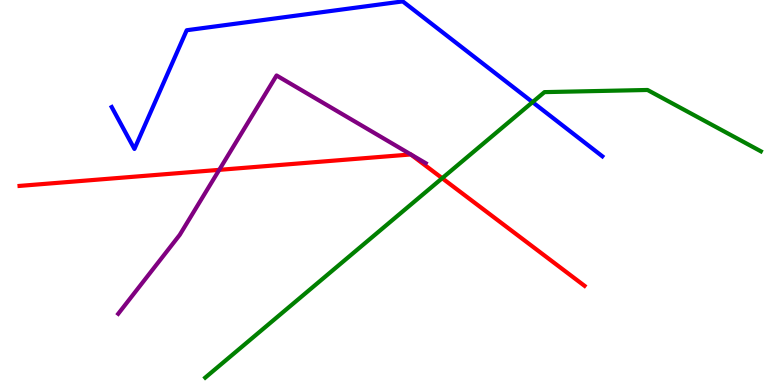[{'lines': ['blue', 'red'], 'intersections': []}, {'lines': ['green', 'red'], 'intersections': [{'x': 5.71, 'y': 5.37}]}, {'lines': ['purple', 'red'], 'intersections': [{'x': 2.83, 'y': 5.59}]}, {'lines': ['blue', 'green'], 'intersections': [{'x': 6.87, 'y': 7.35}]}, {'lines': ['blue', 'purple'], 'intersections': []}, {'lines': ['green', 'purple'], 'intersections': []}]